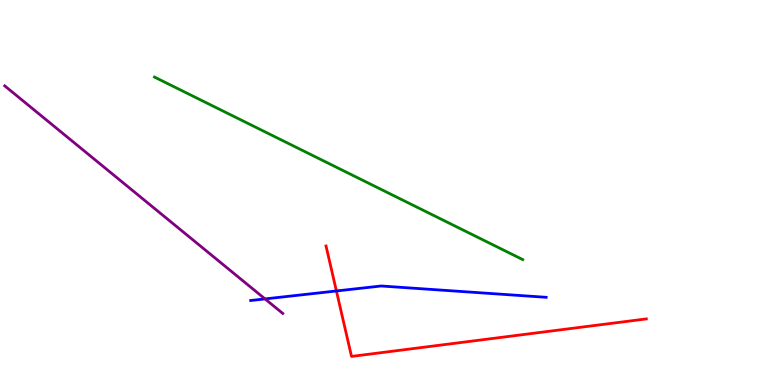[{'lines': ['blue', 'red'], 'intersections': [{'x': 4.34, 'y': 2.44}]}, {'lines': ['green', 'red'], 'intersections': []}, {'lines': ['purple', 'red'], 'intersections': []}, {'lines': ['blue', 'green'], 'intersections': []}, {'lines': ['blue', 'purple'], 'intersections': [{'x': 3.42, 'y': 2.24}]}, {'lines': ['green', 'purple'], 'intersections': []}]